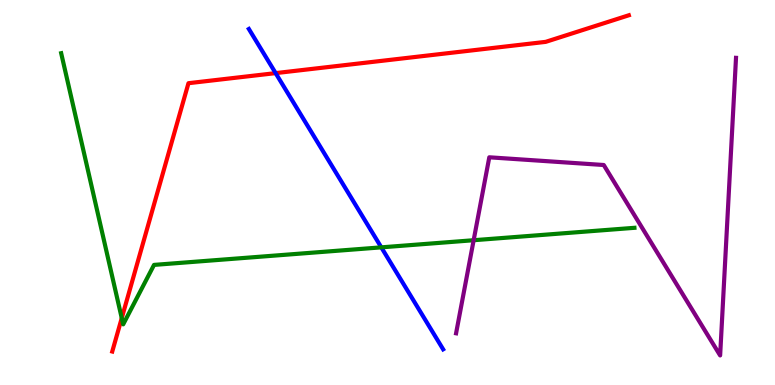[{'lines': ['blue', 'red'], 'intersections': [{'x': 3.56, 'y': 8.1}]}, {'lines': ['green', 'red'], 'intersections': [{'x': 1.57, 'y': 1.74}]}, {'lines': ['purple', 'red'], 'intersections': []}, {'lines': ['blue', 'green'], 'intersections': [{'x': 4.92, 'y': 3.58}]}, {'lines': ['blue', 'purple'], 'intersections': []}, {'lines': ['green', 'purple'], 'intersections': [{'x': 6.11, 'y': 3.76}]}]